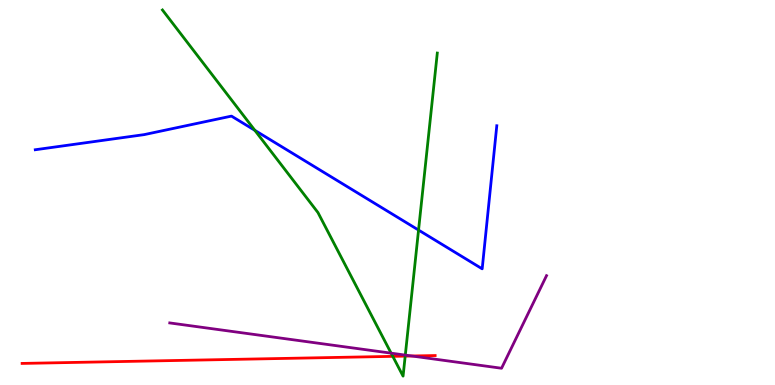[{'lines': ['blue', 'red'], 'intersections': []}, {'lines': ['green', 'red'], 'intersections': [{'x': 5.07, 'y': 0.744}, {'x': 5.23, 'y': 0.75}]}, {'lines': ['purple', 'red'], 'intersections': [{'x': 5.31, 'y': 0.753}]}, {'lines': ['blue', 'green'], 'intersections': [{'x': 3.29, 'y': 6.61}, {'x': 5.4, 'y': 4.02}]}, {'lines': ['blue', 'purple'], 'intersections': []}, {'lines': ['green', 'purple'], 'intersections': [{'x': 5.05, 'y': 0.827}, {'x': 5.23, 'y': 0.777}]}]